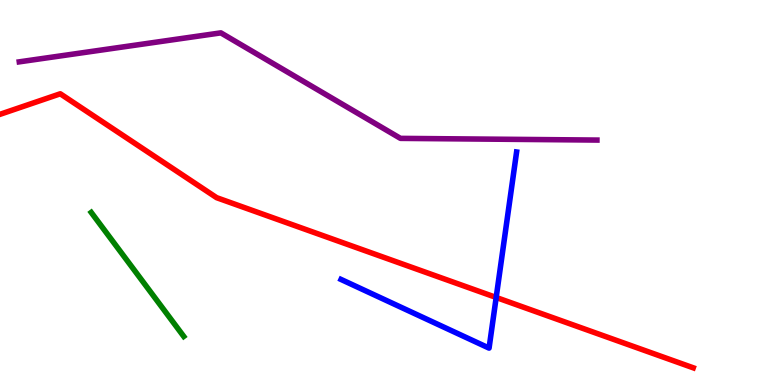[{'lines': ['blue', 'red'], 'intersections': [{'x': 6.4, 'y': 2.27}]}, {'lines': ['green', 'red'], 'intersections': []}, {'lines': ['purple', 'red'], 'intersections': []}, {'lines': ['blue', 'green'], 'intersections': []}, {'lines': ['blue', 'purple'], 'intersections': []}, {'lines': ['green', 'purple'], 'intersections': []}]